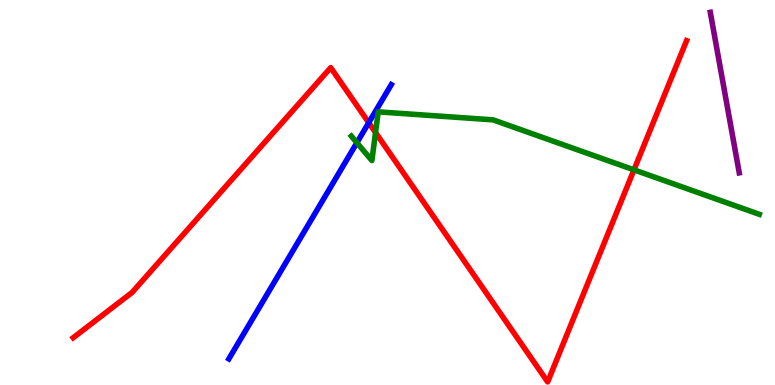[{'lines': ['blue', 'red'], 'intersections': [{'x': 4.76, 'y': 6.81}]}, {'lines': ['green', 'red'], 'intersections': [{'x': 4.85, 'y': 6.56}, {'x': 8.18, 'y': 5.59}]}, {'lines': ['purple', 'red'], 'intersections': []}, {'lines': ['blue', 'green'], 'intersections': [{'x': 4.61, 'y': 6.29}]}, {'lines': ['blue', 'purple'], 'intersections': []}, {'lines': ['green', 'purple'], 'intersections': []}]